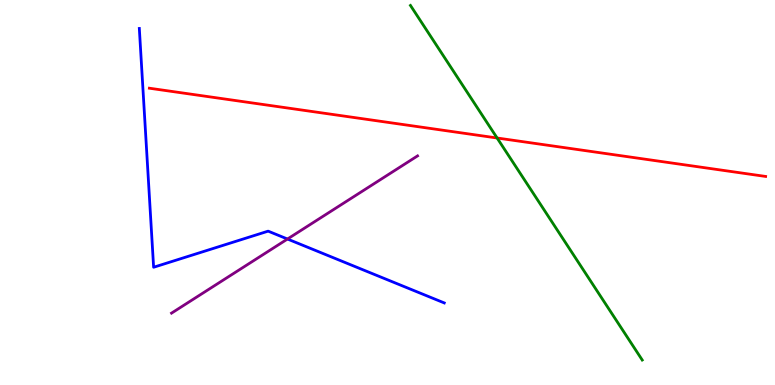[{'lines': ['blue', 'red'], 'intersections': []}, {'lines': ['green', 'red'], 'intersections': [{'x': 6.41, 'y': 6.42}]}, {'lines': ['purple', 'red'], 'intersections': []}, {'lines': ['blue', 'green'], 'intersections': []}, {'lines': ['blue', 'purple'], 'intersections': [{'x': 3.71, 'y': 3.79}]}, {'lines': ['green', 'purple'], 'intersections': []}]